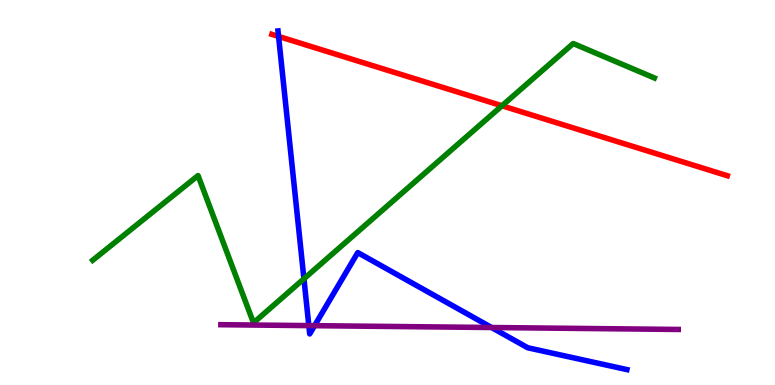[{'lines': ['blue', 'red'], 'intersections': [{'x': 3.59, 'y': 9.05}]}, {'lines': ['green', 'red'], 'intersections': [{'x': 6.48, 'y': 7.25}]}, {'lines': ['purple', 'red'], 'intersections': []}, {'lines': ['blue', 'green'], 'intersections': [{'x': 3.92, 'y': 2.76}]}, {'lines': ['blue', 'purple'], 'intersections': [{'x': 3.98, 'y': 1.54}, {'x': 4.06, 'y': 1.54}, {'x': 6.34, 'y': 1.49}]}, {'lines': ['green', 'purple'], 'intersections': []}]